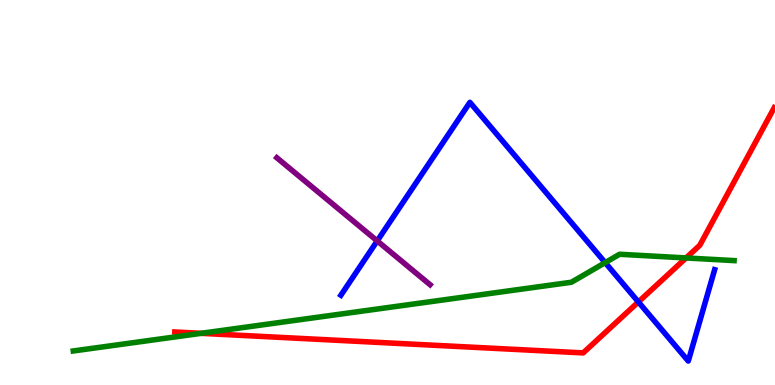[{'lines': ['blue', 'red'], 'intersections': [{'x': 8.24, 'y': 2.16}]}, {'lines': ['green', 'red'], 'intersections': [{'x': 2.6, 'y': 1.34}, {'x': 8.85, 'y': 3.3}]}, {'lines': ['purple', 'red'], 'intersections': []}, {'lines': ['blue', 'green'], 'intersections': [{'x': 7.81, 'y': 3.18}]}, {'lines': ['blue', 'purple'], 'intersections': [{'x': 4.87, 'y': 3.74}]}, {'lines': ['green', 'purple'], 'intersections': []}]